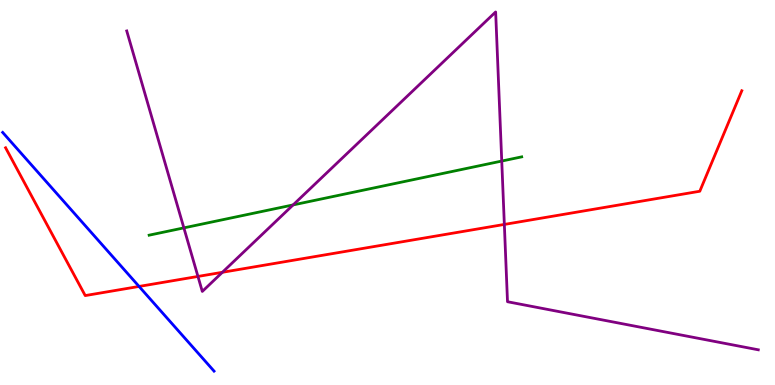[{'lines': ['blue', 'red'], 'intersections': [{'x': 1.79, 'y': 2.56}]}, {'lines': ['green', 'red'], 'intersections': []}, {'lines': ['purple', 'red'], 'intersections': [{'x': 2.55, 'y': 2.82}, {'x': 2.87, 'y': 2.93}, {'x': 6.51, 'y': 4.17}]}, {'lines': ['blue', 'green'], 'intersections': []}, {'lines': ['blue', 'purple'], 'intersections': []}, {'lines': ['green', 'purple'], 'intersections': [{'x': 2.37, 'y': 4.08}, {'x': 3.78, 'y': 4.68}, {'x': 6.47, 'y': 5.82}]}]